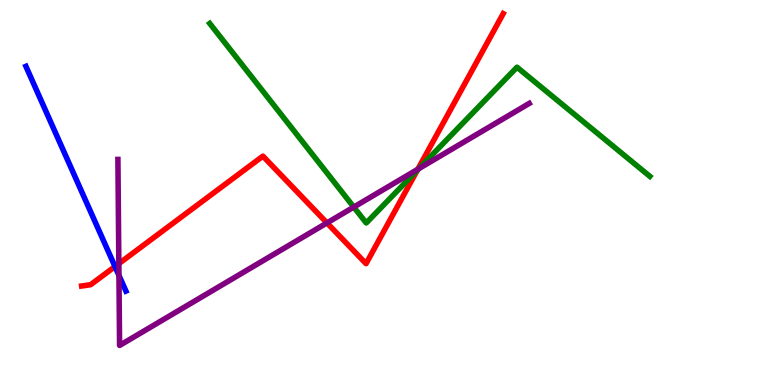[{'lines': ['blue', 'red'], 'intersections': [{'x': 1.48, 'y': 3.08}]}, {'lines': ['green', 'red'], 'intersections': [{'x': 5.39, 'y': 5.58}]}, {'lines': ['purple', 'red'], 'intersections': [{'x': 1.53, 'y': 3.15}, {'x': 4.22, 'y': 4.21}, {'x': 5.39, 'y': 5.6}]}, {'lines': ['blue', 'green'], 'intersections': []}, {'lines': ['blue', 'purple'], 'intersections': [{'x': 1.53, 'y': 2.85}]}, {'lines': ['green', 'purple'], 'intersections': [{'x': 4.56, 'y': 4.62}, {'x': 5.4, 'y': 5.62}]}]